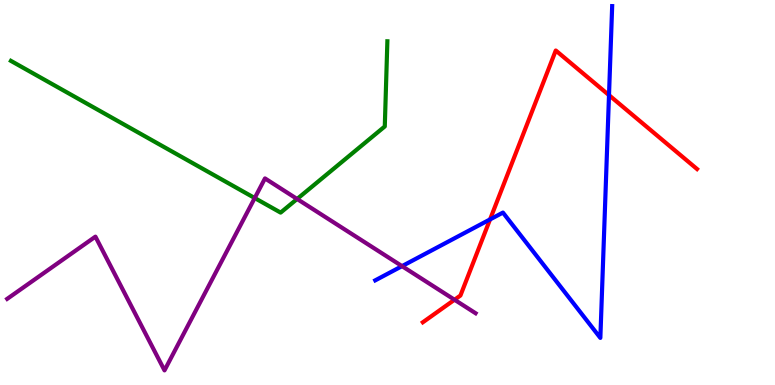[{'lines': ['blue', 'red'], 'intersections': [{'x': 6.32, 'y': 4.3}, {'x': 7.86, 'y': 7.53}]}, {'lines': ['green', 'red'], 'intersections': []}, {'lines': ['purple', 'red'], 'intersections': [{'x': 5.86, 'y': 2.21}]}, {'lines': ['blue', 'green'], 'intersections': []}, {'lines': ['blue', 'purple'], 'intersections': [{'x': 5.19, 'y': 3.09}]}, {'lines': ['green', 'purple'], 'intersections': [{'x': 3.29, 'y': 4.86}, {'x': 3.83, 'y': 4.83}]}]